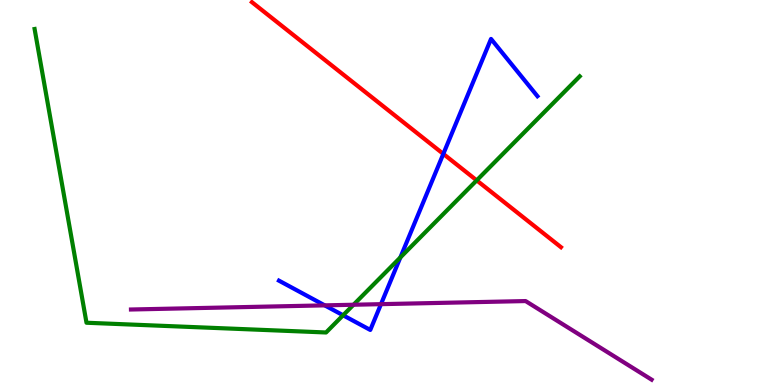[{'lines': ['blue', 'red'], 'intersections': [{'x': 5.72, 'y': 6.0}]}, {'lines': ['green', 'red'], 'intersections': [{'x': 6.15, 'y': 5.32}]}, {'lines': ['purple', 'red'], 'intersections': []}, {'lines': ['blue', 'green'], 'intersections': [{'x': 4.43, 'y': 1.81}, {'x': 5.17, 'y': 3.31}]}, {'lines': ['blue', 'purple'], 'intersections': [{'x': 4.19, 'y': 2.07}, {'x': 4.92, 'y': 2.1}]}, {'lines': ['green', 'purple'], 'intersections': [{'x': 4.56, 'y': 2.08}]}]